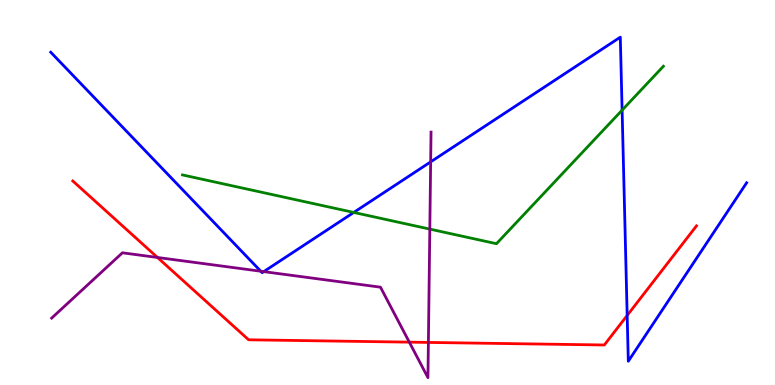[{'lines': ['blue', 'red'], 'intersections': [{'x': 8.09, 'y': 1.81}]}, {'lines': ['green', 'red'], 'intersections': []}, {'lines': ['purple', 'red'], 'intersections': [{'x': 2.03, 'y': 3.31}, {'x': 5.28, 'y': 1.11}, {'x': 5.53, 'y': 1.11}]}, {'lines': ['blue', 'green'], 'intersections': [{'x': 4.56, 'y': 4.48}, {'x': 8.03, 'y': 7.14}]}, {'lines': ['blue', 'purple'], 'intersections': [{'x': 3.36, 'y': 2.95}, {'x': 3.4, 'y': 2.94}, {'x': 5.56, 'y': 5.8}]}, {'lines': ['green', 'purple'], 'intersections': [{'x': 5.55, 'y': 4.05}]}]